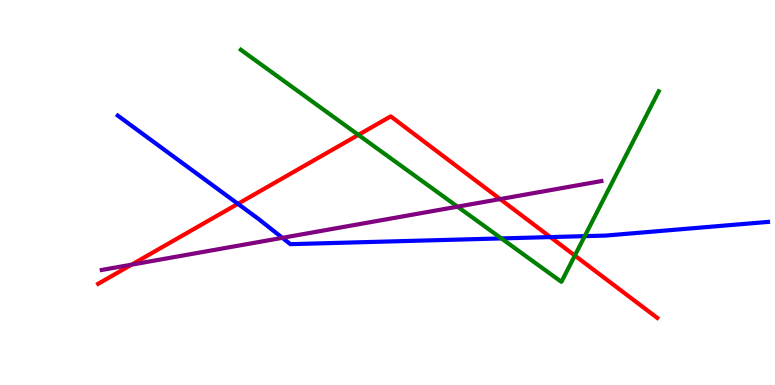[{'lines': ['blue', 'red'], 'intersections': [{'x': 3.07, 'y': 4.71}, {'x': 7.1, 'y': 3.84}]}, {'lines': ['green', 'red'], 'intersections': [{'x': 4.62, 'y': 6.5}, {'x': 7.42, 'y': 3.36}]}, {'lines': ['purple', 'red'], 'intersections': [{'x': 1.7, 'y': 3.13}, {'x': 6.45, 'y': 4.83}]}, {'lines': ['blue', 'green'], 'intersections': [{'x': 6.47, 'y': 3.81}, {'x': 7.55, 'y': 3.87}]}, {'lines': ['blue', 'purple'], 'intersections': [{'x': 3.64, 'y': 3.82}]}, {'lines': ['green', 'purple'], 'intersections': [{'x': 5.9, 'y': 4.63}]}]